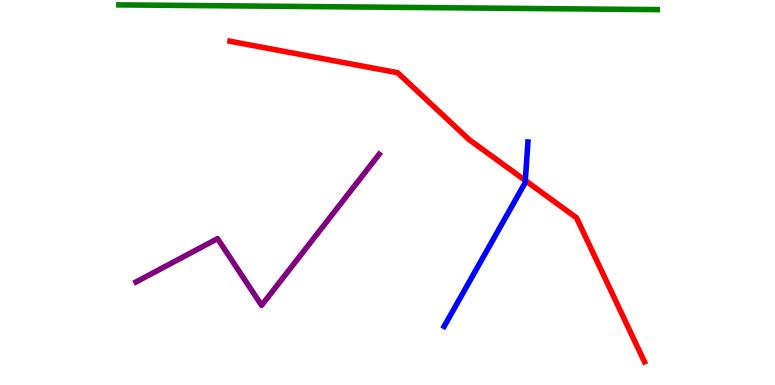[{'lines': ['blue', 'red'], 'intersections': [{'x': 6.78, 'y': 5.31}]}, {'lines': ['green', 'red'], 'intersections': []}, {'lines': ['purple', 'red'], 'intersections': []}, {'lines': ['blue', 'green'], 'intersections': []}, {'lines': ['blue', 'purple'], 'intersections': []}, {'lines': ['green', 'purple'], 'intersections': []}]